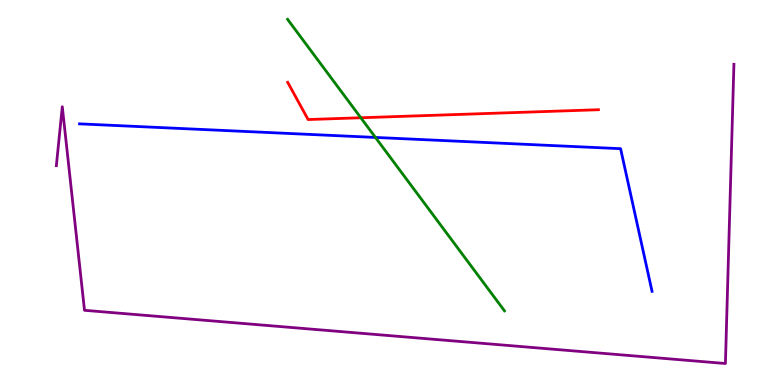[{'lines': ['blue', 'red'], 'intersections': []}, {'lines': ['green', 'red'], 'intersections': [{'x': 4.66, 'y': 6.94}]}, {'lines': ['purple', 'red'], 'intersections': []}, {'lines': ['blue', 'green'], 'intersections': [{'x': 4.84, 'y': 6.43}]}, {'lines': ['blue', 'purple'], 'intersections': []}, {'lines': ['green', 'purple'], 'intersections': []}]